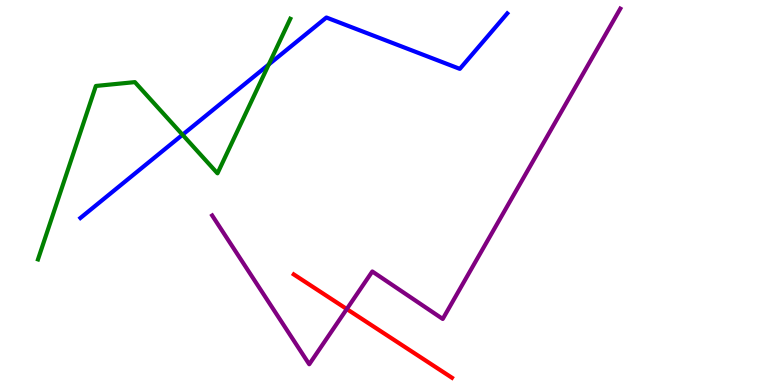[{'lines': ['blue', 'red'], 'intersections': []}, {'lines': ['green', 'red'], 'intersections': []}, {'lines': ['purple', 'red'], 'intersections': [{'x': 4.47, 'y': 1.97}]}, {'lines': ['blue', 'green'], 'intersections': [{'x': 2.36, 'y': 6.5}, {'x': 3.47, 'y': 8.33}]}, {'lines': ['blue', 'purple'], 'intersections': []}, {'lines': ['green', 'purple'], 'intersections': []}]